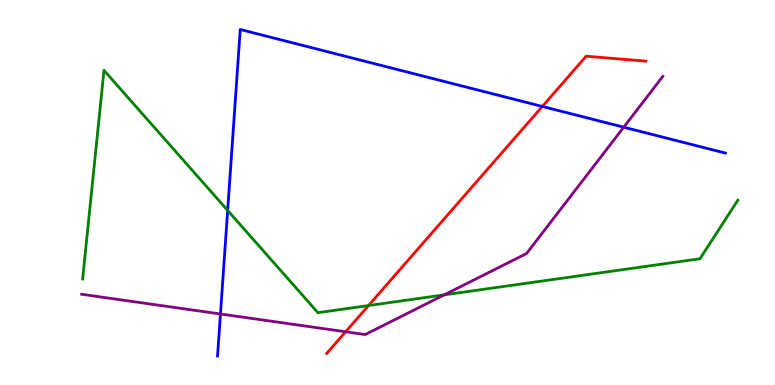[{'lines': ['blue', 'red'], 'intersections': [{'x': 7.0, 'y': 7.24}]}, {'lines': ['green', 'red'], 'intersections': [{'x': 4.76, 'y': 2.06}]}, {'lines': ['purple', 'red'], 'intersections': [{'x': 4.46, 'y': 1.38}]}, {'lines': ['blue', 'green'], 'intersections': [{'x': 2.94, 'y': 4.53}]}, {'lines': ['blue', 'purple'], 'intersections': [{'x': 2.84, 'y': 1.84}, {'x': 8.05, 'y': 6.7}]}, {'lines': ['green', 'purple'], 'intersections': [{'x': 5.73, 'y': 2.34}]}]